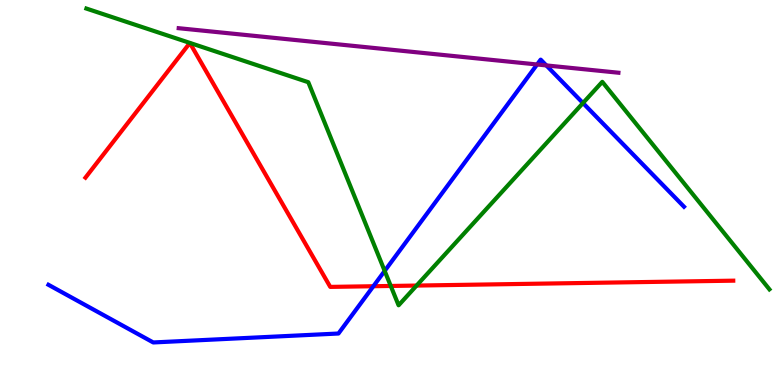[{'lines': ['blue', 'red'], 'intersections': [{'x': 4.82, 'y': 2.57}]}, {'lines': ['green', 'red'], 'intersections': [{'x': 5.04, 'y': 2.57}, {'x': 5.38, 'y': 2.58}]}, {'lines': ['purple', 'red'], 'intersections': []}, {'lines': ['blue', 'green'], 'intersections': [{'x': 4.96, 'y': 2.96}, {'x': 7.52, 'y': 7.32}]}, {'lines': ['blue', 'purple'], 'intersections': [{'x': 6.93, 'y': 8.33}, {'x': 7.05, 'y': 8.3}]}, {'lines': ['green', 'purple'], 'intersections': []}]